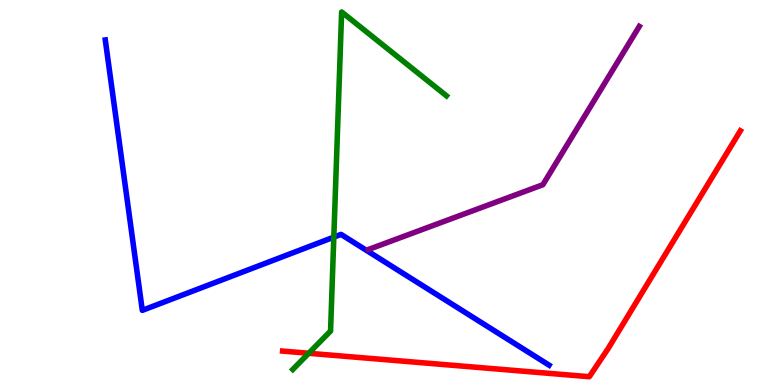[{'lines': ['blue', 'red'], 'intersections': []}, {'lines': ['green', 'red'], 'intersections': [{'x': 3.98, 'y': 0.824}]}, {'lines': ['purple', 'red'], 'intersections': []}, {'lines': ['blue', 'green'], 'intersections': [{'x': 4.31, 'y': 3.84}]}, {'lines': ['blue', 'purple'], 'intersections': []}, {'lines': ['green', 'purple'], 'intersections': []}]